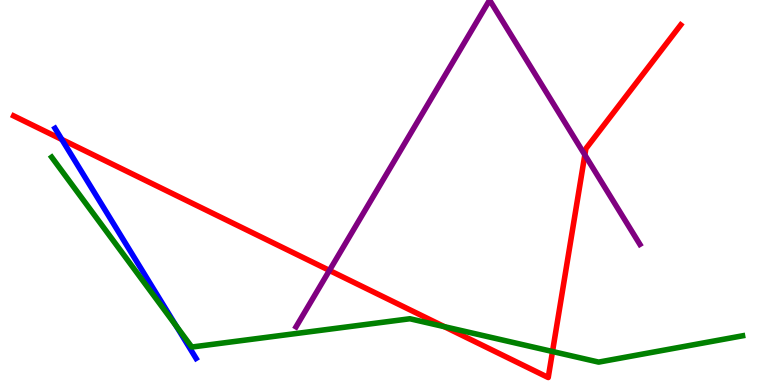[{'lines': ['blue', 'red'], 'intersections': [{'x': 0.798, 'y': 6.38}]}, {'lines': ['green', 'red'], 'intersections': [{'x': 5.73, 'y': 1.52}, {'x': 7.13, 'y': 0.87}]}, {'lines': ['purple', 'red'], 'intersections': [{'x': 4.25, 'y': 2.98}, {'x': 7.55, 'y': 5.98}]}, {'lines': ['blue', 'green'], 'intersections': [{'x': 2.27, 'y': 1.54}]}, {'lines': ['blue', 'purple'], 'intersections': []}, {'lines': ['green', 'purple'], 'intersections': []}]